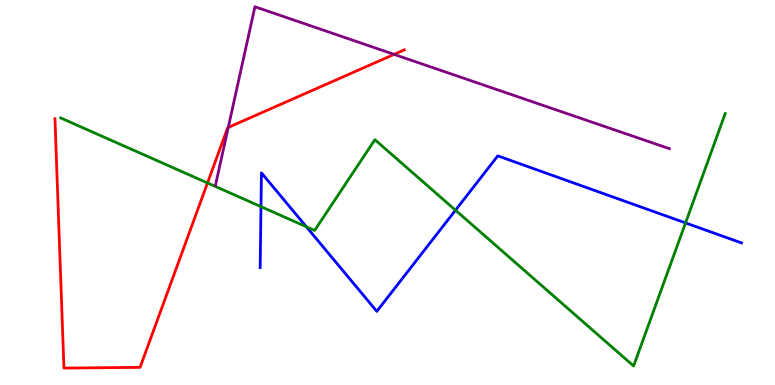[{'lines': ['blue', 'red'], 'intersections': []}, {'lines': ['green', 'red'], 'intersections': [{'x': 2.68, 'y': 5.25}]}, {'lines': ['purple', 'red'], 'intersections': [{'x': 2.95, 'y': 6.69}, {'x': 5.08, 'y': 8.59}]}, {'lines': ['blue', 'green'], 'intersections': [{'x': 3.37, 'y': 4.63}, {'x': 3.95, 'y': 4.11}, {'x': 5.88, 'y': 4.54}, {'x': 8.85, 'y': 4.21}]}, {'lines': ['blue', 'purple'], 'intersections': []}, {'lines': ['green', 'purple'], 'intersections': []}]